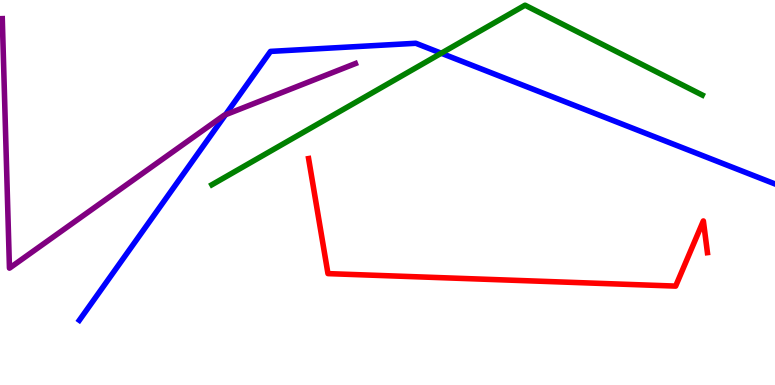[{'lines': ['blue', 'red'], 'intersections': []}, {'lines': ['green', 'red'], 'intersections': []}, {'lines': ['purple', 'red'], 'intersections': []}, {'lines': ['blue', 'green'], 'intersections': [{'x': 5.69, 'y': 8.62}]}, {'lines': ['blue', 'purple'], 'intersections': [{'x': 2.91, 'y': 7.02}]}, {'lines': ['green', 'purple'], 'intersections': []}]